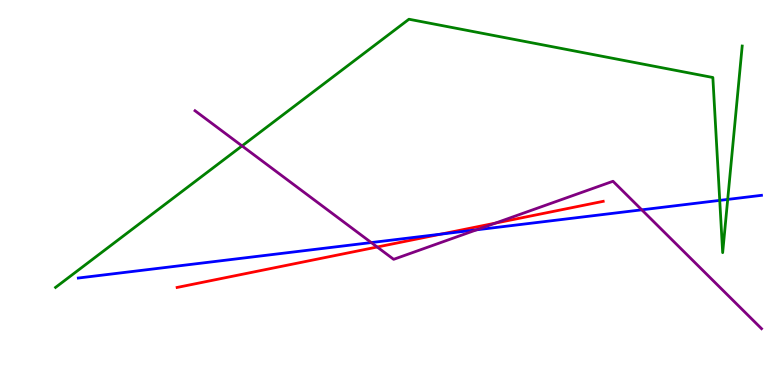[{'lines': ['blue', 'red'], 'intersections': [{'x': 5.69, 'y': 3.92}]}, {'lines': ['green', 'red'], 'intersections': []}, {'lines': ['purple', 'red'], 'intersections': [{'x': 4.87, 'y': 3.58}, {'x': 6.39, 'y': 4.2}]}, {'lines': ['blue', 'green'], 'intersections': [{'x': 9.29, 'y': 4.8}, {'x': 9.39, 'y': 4.82}]}, {'lines': ['blue', 'purple'], 'intersections': [{'x': 4.79, 'y': 3.7}, {'x': 6.15, 'y': 4.03}, {'x': 8.28, 'y': 4.55}]}, {'lines': ['green', 'purple'], 'intersections': [{'x': 3.12, 'y': 6.21}]}]